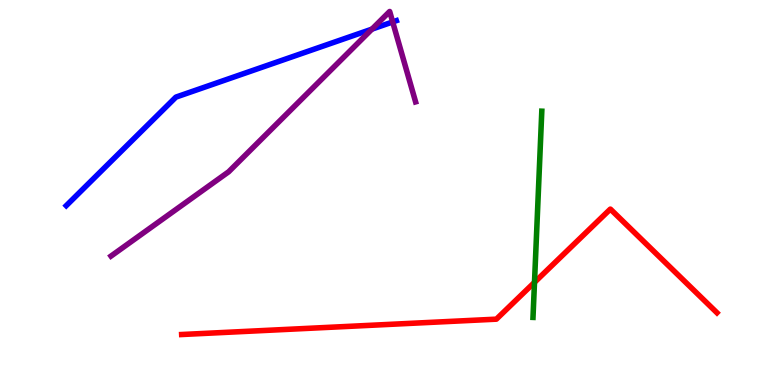[{'lines': ['blue', 'red'], 'intersections': []}, {'lines': ['green', 'red'], 'intersections': [{'x': 6.9, 'y': 2.67}]}, {'lines': ['purple', 'red'], 'intersections': []}, {'lines': ['blue', 'green'], 'intersections': []}, {'lines': ['blue', 'purple'], 'intersections': [{'x': 4.8, 'y': 9.24}, {'x': 5.07, 'y': 9.43}]}, {'lines': ['green', 'purple'], 'intersections': []}]